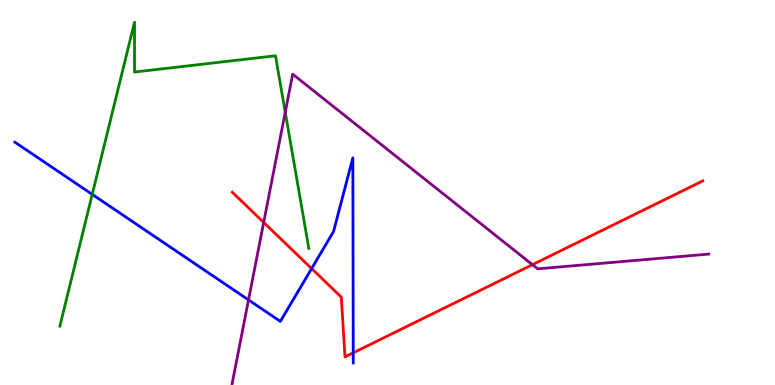[{'lines': ['blue', 'red'], 'intersections': [{'x': 4.02, 'y': 3.02}, {'x': 4.56, 'y': 0.836}]}, {'lines': ['green', 'red'], 'intersections': []}, {'lines': ['purple', 'red'], 'intersections': [{'x': 3.4, 'y': 4.22}, {'x': 6.87, 'y': 3.13}]}, {'lines': ['blue', 'green'], 'intersections': [{'x': 1.19, 'y': 4.95}]}, {'lines': ['blue', 'purple'], 'intersections': [{'x': 3.21, 'y': 2.21}]}, {'lines': ['green', 'purple'], 'intersections': [{'x': 3.68, 'y': 7.08}]}]